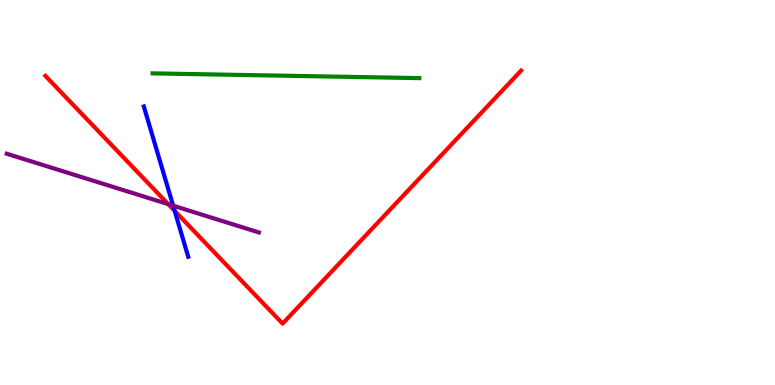[{'lines': ['blue', 'red'], 'intersections': [{'x': 2.25, 'y': 4.52}]}, {'lines': ['green', 'red'], 'intersections': []}, {'lines': ['purple', 'red'], 'intersections': [{'x': 2.17, 'y': 4.7}]}, {'lines': ['blue', 'green'], 'intersections': []}, {'lines': ['blue', 'purple'], 'intersections': [{'x': 2.23, 'y': 4.66}]}, {'lines': ['green', 'purple'], 'intersections': []}]